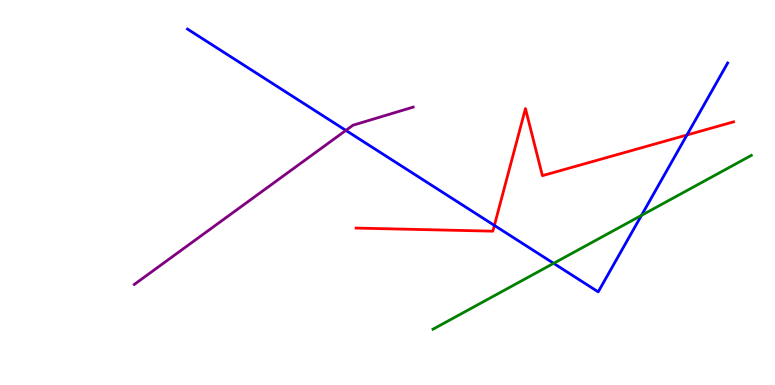[{'lines': ['blue', 'red'], 'intersections': [{'x': 6.38, 'y': 4.15}, {'x': 8.86, 'y': 6.49}]}, {'lines': ['green', 'red'], 'intersections': []}, {'lines': ['purple', 'red'], 'intersections': []}, {'lines': ['blue', 'green'], 'intersections': [{'x': 7.14, 'y': 3.16}, {'x': 8.28, 'y': 4.41}]}, {'lines': ['blue', 'purple'], 'intersections': [{'x': 4.46, 'y': 6.61}]}, {'lines': ['green', 'purple'], 'intersections': []}]